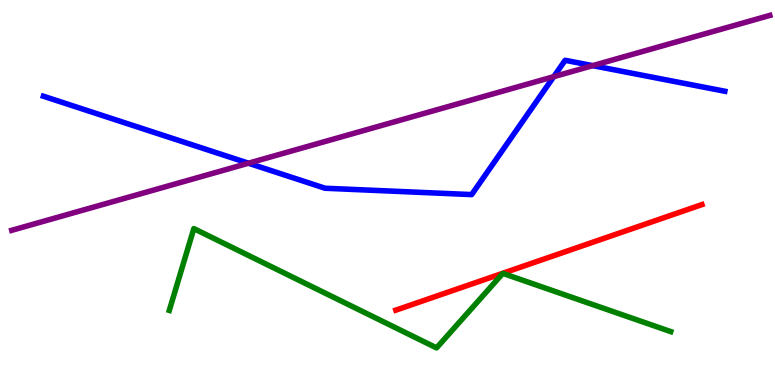[{'lines': ['blue', 'red'], 'intersections': []}, {'lines': ['green', 'red'], 'intersections': []}, {'lines': ['purple', 'red'], 'intersections': []}, {'lines': ['blue', 'green'], 'intersections': []}, {'lines': ['blue', 'purple'], 'intersections': [{'x': 3.21, 'y': 5.76}, {'x': 7.15, 'y': 8.01}, {'x': 7.65, 'y': 8.3}]}, {'lines': ['green', 'purple'], 'intersections': []}]